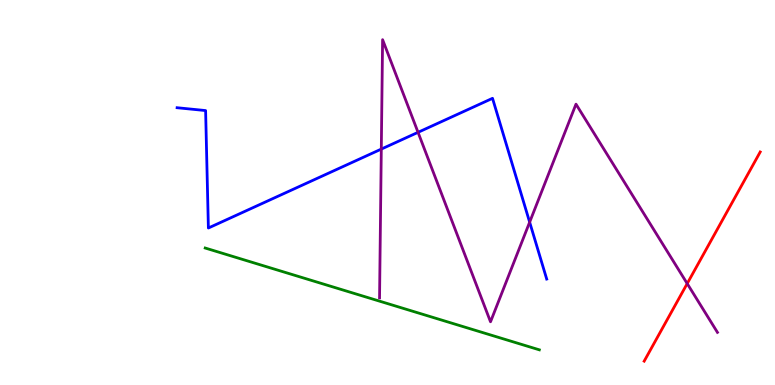[{'lines': ['blue', 'red'], 'intersections': []}, {'lines': ['green', 'red'], 'intersections': []}, {'lines': ['purple', 'red'], 'intersections': [{'x': 8.87, 'y': 2.63}]}, {'lines': ['blue', 'green'], 'intersections': []}, {'lines': ['blue', 'purple'], 'intersections': [{'x': 4.92, 'y': 6.13}, {'x': 5.39, 'y': 6.56}, {'x': 6.83, 'y': 4.23}]}, {'lines': ['green', 'purple'], 'intersections': []}]